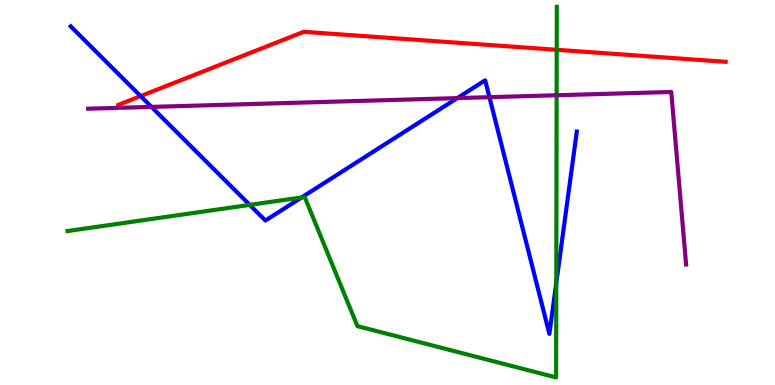[{'lines': ['blue', 'red'], 'intersections': [{'x': 1.81, 'y': 7.5}]}, {'lines': ['green', 'red'], 'intersections': [{'x': 7.18, 'y': 8.71}]}, {'lines': ['purple', 'red'], 'intersections': []}, {'lines': ['blue', 'green'], 'intersections': [{'x': 3.22, 'y': 4.68}, {'x': 3.89, 'y': 4.87}, {'x': 7.18, 'y': 2.65}]}, {'lines': ['blue', 'purple'], 'intersections': [{'x': 1.95, 'y': 7.22}, {'x': 5.9, 'y': 7.45}, {'x': 6.32, 'y': 7.48}]}, {'lines': ['green', 'purple'], 'intersections': [{'x': 7.18, 'y': 7.53}]}]